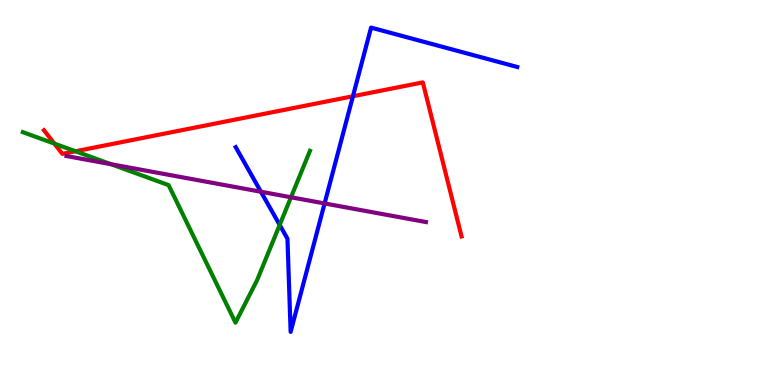[{'lines': ['blue', 'red'], 'intersections': [{'x': 4.55, 'y': 7.5}]}, {'lines': ['green', 'red'], 'intersections': [{'x': 0.702, 'y': 6.27}, {'x': 0.974, 'y': 6.07}]}, {'lines': ['purple', 'red'], 'intersections': []}, {'lines': ['blue', 'green'], 'intersections': [{'x': 3.61, 'y': 4.16}]}, {'lines': ['blue', 'purple'], 'intersections': [{'x': 3.37, 'y': 5.02}, {'x': 4.19, 'y': 4.72}]}, {'lines': ['green', 'purple'], 'intersections': [{'x': 1.43, 'y': 5.73}, {'x': 3.75, 'y': 4.88}]}]